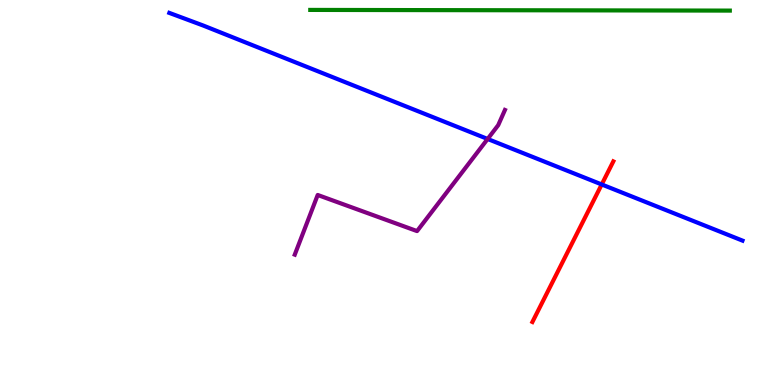[{'lines': ['blue', 'red'], 'intersections': [{'x': 7.76, 'y': 5.21}]}, {'lines': ['green', 'red'], 'intersections': []}, {'lines': ['purple', 'red'], 'intersections': []}, {'lines': ['blue', 'green'], 'intersections': []}, {'lines': ['blue', 'purple'], 'intersections': [{'x': 6.29, 'y': 6.39}]}, {'lines': ['green', 'purple'], 'intersections': []}]